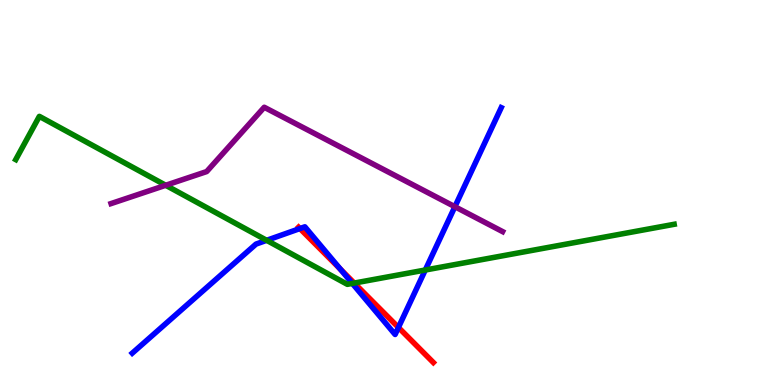[{'lines': ['blue', 'red'], 'intersections': [{'x': 3.87, 'y': 4.06}, {'x': 4.39, 'y': 3.01}, {'x': 5.14, 'y': 1.5}]}, {'lines': ['green', 'red'], 'intersections': [{'x': 4.57, 'y': 2.65}]}, {'lines': ['purple', 'red'], 'intersections': []}, {'lines': ['blue', 'green'], 'intersections': [{'x': 3.44, 'y': 3.76}, {'x': 4.55, 'y': 2.64}, {'x': 5.49, 'y': 2.99}]}, {'lines': ['blue', 'purple'], 'intersections': [{'x': 5.87, 'y': 4.63}]}, {'lines': ['green', 'purple'], 'intersections': [{'x': 2.14, 'y': 5.19}]}]